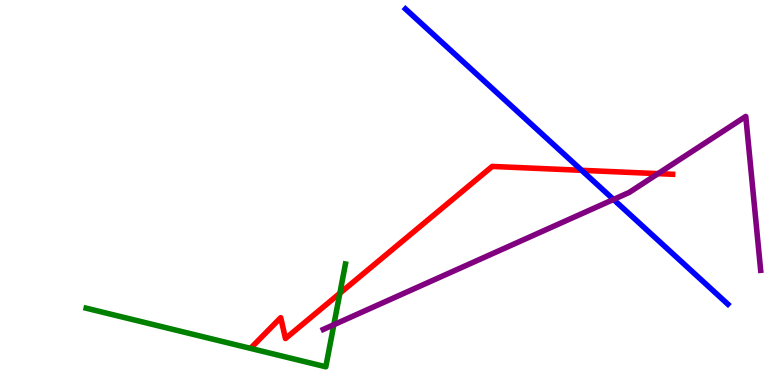[{'lines': ['blue', 'red'], 'intersections': [{'x': 7.51, 'y': 5.58}]}, {'lines': ['green', 'red'], 'intersections': [{'x': 4.39, 'y': 2.38}]}, {'lines': ['purple', 'red'], 'intersections': [{'x': 8.49, 'y': 5.49}]}, {'lines': ['blue', 'green'], 'intersections': []}, {'lines': ['blue', 'purple'], 'intersections': [{'x': 7.92, 'y': 4.82}]}, {'lines': ['green', 'purple'], 'intersections': [{'x': 4.31, 'y': 1.57}]}]